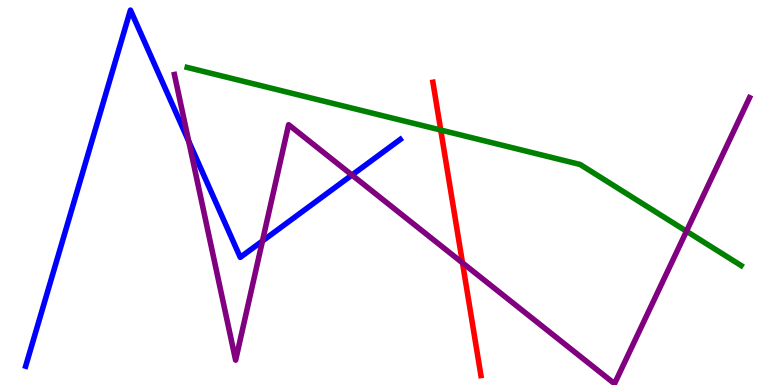[{'lines': ['blue', 'red'], 'intersections': []}, {'lines': ['green', 'red'], 'intersections': [{'x': 5.69, 'y': 6.62}]}, {'lines': ['purple', 'red'], 'intersections': [{'x': 5.97, 'y': 3.17}]}, {'lines': ['blue', 'green'], 'intersections': []}, {'lines': ['blue', 'purple'], 'intersections': [{'x': 2.44, 'y': 6.33}, {'x': 3.39, 'y': 3.74}, {'x': 4.54, 'y': 5.45}]}, {'lines': ['green', 'purple'], 'intersections': [{'x': 8.86, 'y': 3.99}]}]